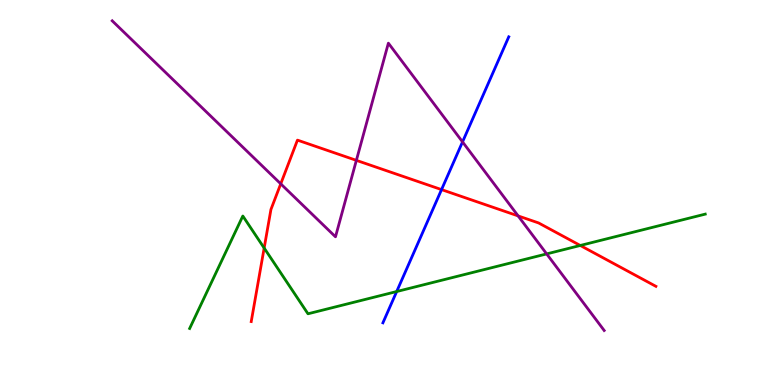[{'lines': ['blue', 'red'], 'intersections': [{'x': 5.7, 'y': 5.08}]}, {'lines': ['green', 'red'], 'intersections': [{'x': 3.41, 'y': 3.56}, {'x': 7.49, 'y': 3.62}]}, {'lines': ['purple', 'red'], 'intersections': [{'x': 3.62, 'y': 5.22}, {'x': 4.6, 'y': 5.83}, {'x': 6.69, 'y': 4.39}]}, {'lines': ['blue', 'green'], 'intersections': [{'x': 5.12, 'y': 2.43}]}, {'lines': ['blue', 'purple'], 'intersections': [{'x': 5.97, 'y': 6.31}]}, {'lines': ['green', 'purple'], 'intersections': [{'x': 7.05, 'y': 3.4}]}]